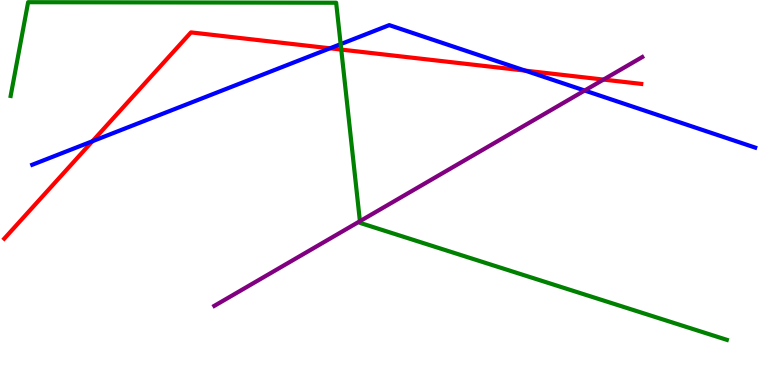[{'lines': ['blue', 'red'], 'intersections': [{'x': 1.19, 'y': 6.33}, {'x': 4.26, 'y': 8.75}, {'x': 6.78, 'y': 8.17}]}, {'lines': ['green', 'red'], 'intersections': [{'x': 4.4, 'y': 8.71}]}, {'lines': ['purple', 'red'], 'intersections': [{'x': 7.79, 'y': 7.93}]}, {'lines': ['blue', 'green'], 'intersections': [{'x': 4.4, 'y': 8.85}]}, {'lines': ['blue', 'purple'], 'intersections': [{'x': 7.54, 'y': 7.65}]}, {'lines': ['green', 'purple'], 'intersections': [{'x': 4.64, 'y': 4.25}]}]